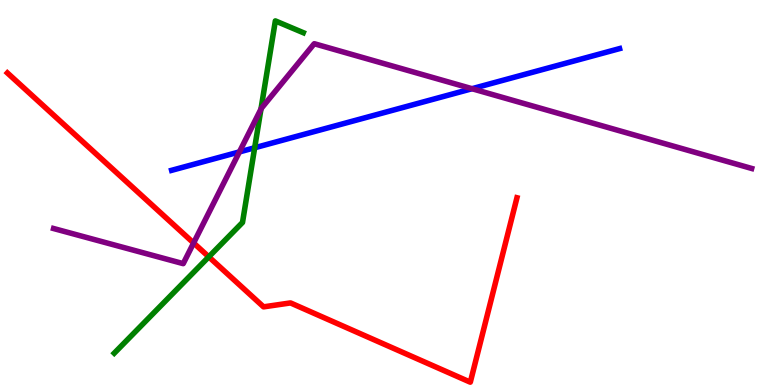[{'lines': ['blue', 'red'], 'intersections': []}, {'lines': ['green', 'red'], 'intersections': [{'x': 2.69, 'y': 3.33}]}, {'lines': ['purple', 'red'], 'intersections': [{'x': 2.5, 'y': 3.69}]}, {'lines': ['blue', 'green'], 'intersections': [{'x': 3.29, 'y': 6.16}]}, {'lines': ['blue', 'purple'], 'intersections': [{'x': 3.09, 'y': 6.05}, {'x': 6.09, 'y': 7.7}]}, {'lines': ['green', 'purple'], 'intersections': [{'x': 3.37, 'y': 7.17}]}]